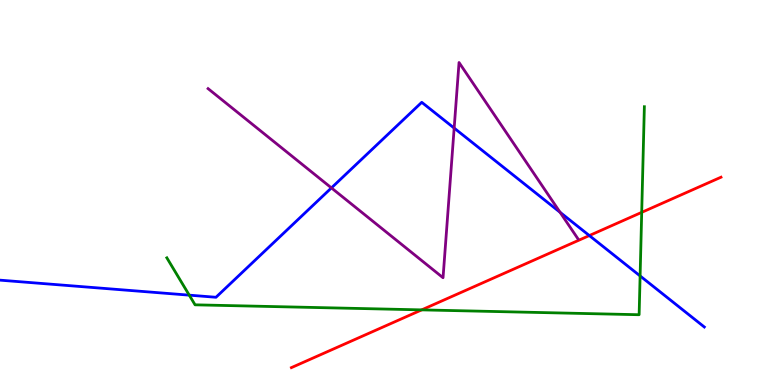[{'lines': ['blue', 'red'], 'intersections': [{'x': 7.6, 'y': 3.88}]}, {'lines': ['green', 'red'], 'intersections': [{'x': 5.44, 'y': 1.95}, {'x': 8.28, 'y': 4.48}]}, {'lines': ['purple', 'red'], 'intersections': []}, {'lines': ['blue', 'green'], 'intersections': [{'x': 2.44, 'y': 2.33}, {'x': 8.26, 'y': 2.83}]}, {'lines': ['blue', 'purple'], 'intersections': [{'x': 4.28, 'y': 5.12}, {'x': 5.86, 'y': 6.67}, {'x': 7.23, 'y': 4.49}]}, {'lines': ['green', 'purple'], 'intersections': []}]